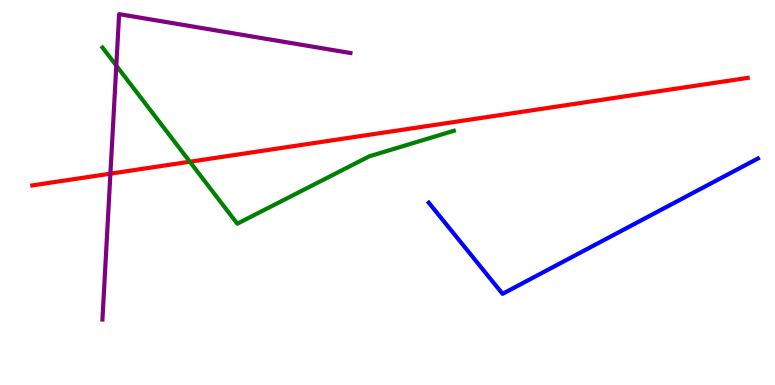[{'lines': ['blue', 'red'], 'intersections': []}, {'lines': ['green', 'red'], 'intersections': [{'x': 2.45, 'y': 5.8}]}, {'lines': ['purple', 'red'], 'intersections': [{'x': 1.42, 'y': 5.49}]}, {'lines': ['blue', 'green'], 'intersections': []}, {'lines': ['blue', 'purple'], 'intersections': []}, {'lines': ['green', 'purple'], 'intersections': [{'x': 1.5, 'y': 8.3}]}]